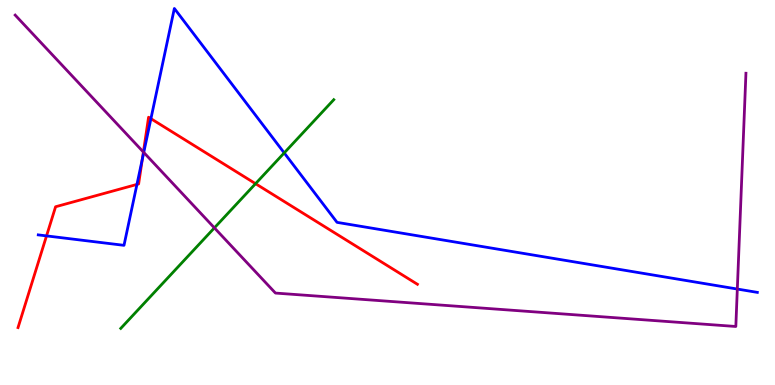[{'lines': ['blue', 'red'], 'intersections': [{'x': 0.6, 'y': 3.87}, {'x': 1.77, 'y': 5.21}, {'x': 1.84, 'y': 5.87}, {'x': 1.95, 'y': 6.92}]}, {'lines': ['green', 'red'], 'intersections': [{'x': 3.3, 'y': 5.23}]}, {'lines': ['purple', 'red'], 'intersections': [{'x': 1.85, 'y': 6.05}]}, {'lines': ['blue', 'green'], 'intersections': [{'x': 3.67, 'y': 6.03}]}, {'lines': ['blue', 'purple'], 'intersections': [{'x': 1.85, 'y': 6.04}, {'x': 9.51, 'y': 2.49}]}, {'lines': ['green', 'purple'], 'intersections': [{'x': 2.77, 'y': 4.08}]}]